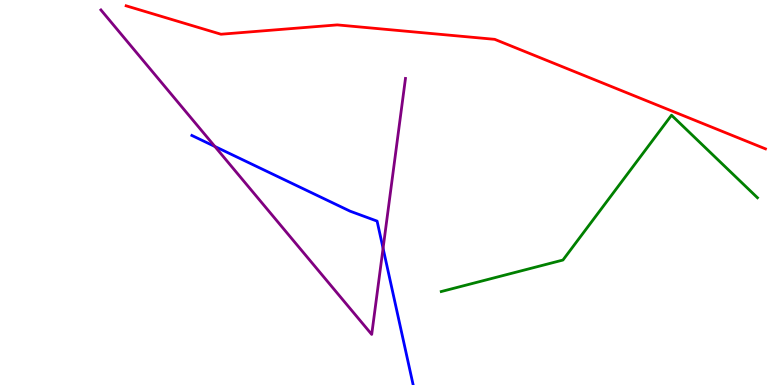[{'lines': ['blue', 'red'], 'intersections': []}, {'lines': ['green', 'red'], 'intersections': []}, {'lines': ['purple', 'red'], 'intersections': []}, {'lines': ['blue', 'green'], 'intersections': []}, {'lines': ['blue', 'purple'], 'intersections': [{'x': 2.77, 'y': 6.2}, {'x': 4.94, 'y': 3.55}]}, {'lines': ['green', 'purple'], 'intersections': []}]